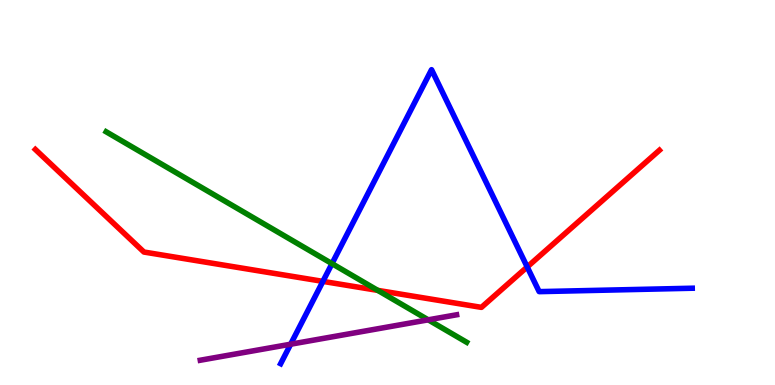[{'lines': ['blue', 'red'], 'intersections': [{'x': 4.17, 'y': 2.69}, {'x': 6.8, 'y': 3.07}]}, {'lines': ['green', 'red'], 'intersections': [{'x': 4.87, 'y': 2.46}]}, {'lines': ['purple', 'red'], 'intersections': []}, {'lines': ['blue', 'green'], 'intersections': [{'x': 4.28, 'y': 3.15}]}, {'lines': ['blue', 'purple'], 'intersections': [{'x': 3.75, 'y': 1.06}]}, {'lines': ['green', 'purple'], 'intersections': [{'x': 5.53, 'y': 1.69}]}]